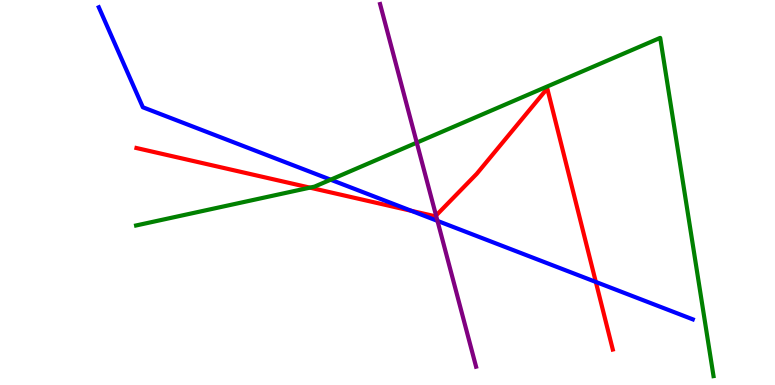[{'lines': ['blue', 'red'], 'intersections': [{'x': 5.31, 'y': 4.52}, {'x': 7.69, 'y': 2.68}]}, {'lines': ['green', 'red'], 'intersections': [{'x': 4.0, 'y': 5.13}]}, {'lines': ['purple', 'red'], 'intersections': [{'x': 5.63, 'y': 4.4}]}, {'lines': ['blue', 'green'], 'intersections': [{'x': 4.27, 'y': 5.33}]}, {'lines': ['blue', 'purple'], 'intersections': [{'x': 5.64, 'y': 4.26}]}, {'lines': ['green', 'purple'], 'intersections': [{'x': 5.38, 'y': 6.3}]}]